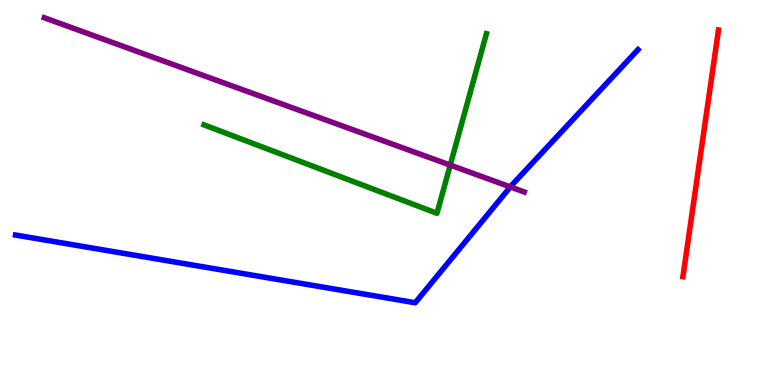[{'lines': ['blue', 'red'], 'intersections': []}, {'lines': ['green', 'red'], 'intersections': []}, {'lines': ['purple', 'red'], 'intersections': []}, {'lines': ['blue', 'green'], 'intersections': []}, {'lines': ['blue', 'purple'], 'intersections': [{'x': 6.59, 'y': 5.15}]}, {'lines': ['green', 'purple'], 'intersections': [{'x': 5.81, 'y': 5.71}]}]